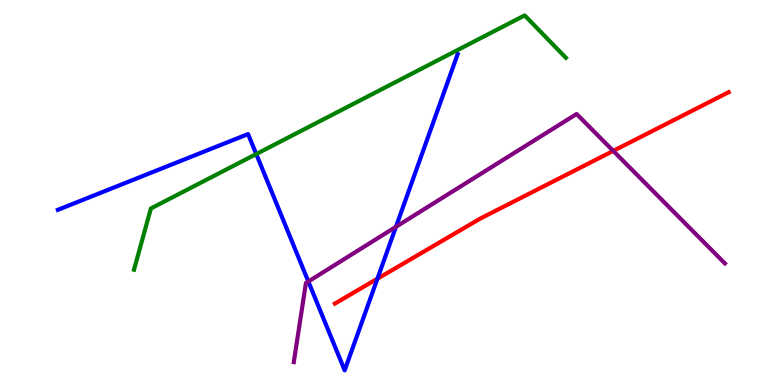[{'lines': ['blue', 'red'], 'intersections': [{'x': 4.87, 'y': 2.76}]}, {'lines': ['green', 'red'], 'intersections': []}, {'lines': ['purple', 'red'], 'intersections': [{'x': 7.91, 'y': 6.08}]}, {'lines': ['blue', 'green'], 'intersections': [{'x': 3.31, 'y': 6.0}]}, {'lines': ['blue', 'purple'], 'intersections': [{'x': 3.98, 'y': 2.69}, {'x': 5.11, 'y': 4.11}]}, {'lines': ['green', 'purple'], 'intersections': []}]